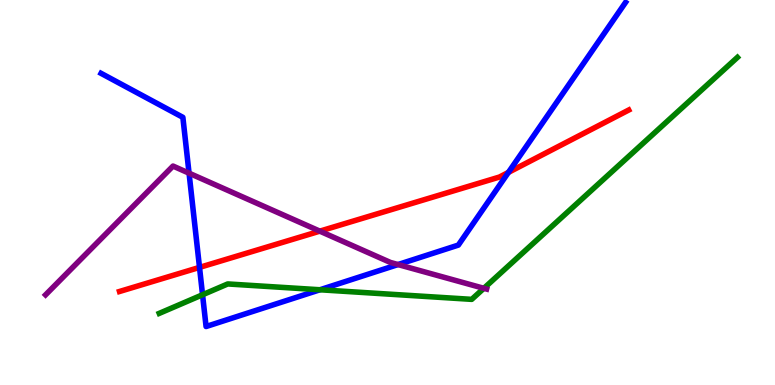[{'lines': ['blue', 'red'], 'intersections': [{'x': 2.57, 'y': 3.05}, {'x': 6.56, 'y': 5.52}]}, {'lines': ['green', 'red'], 'intersections': []}, {'lines': ['purple', 'red'], 'intersections': [{'x': 4.13, 'y': 4.0}]}, {'lines': ['blue', 'green'], 'intersections': [{'x': 2.61, 'y': 2.34}, {'x': 4.13, 'y': 2.47}]}, {'lines': ['blue', 'purple'], 'intersections': [{'x': 2.44, 'y': 5.5}, {'x': 5.14, 'y': 3.13}]}, {'lines': ['green', 'purple'], 'intersections': [{'x': 6.24, 'y': 2.51}]}]